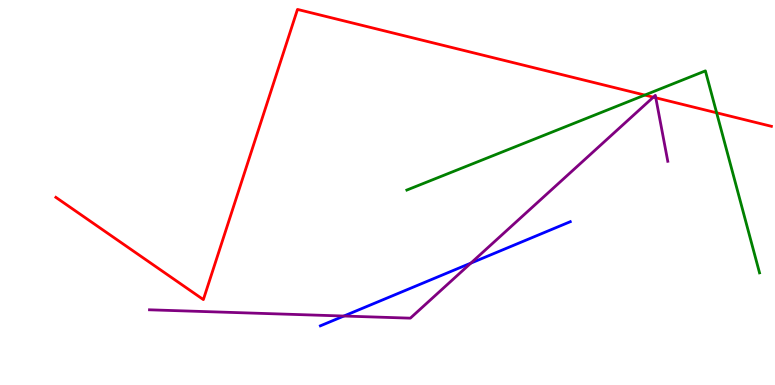[{'lines': ['blue', 'red'], 'intersections': []}, {'lines': ['green', 'red'], 'intersections': [{'x': 8.32, 'y': 7.53}, {'x': 9.25, 'y': 7.07}]}, {'lines': ['purple', 'red'], 'intersections': [{'x': 8.43, 'y': 7.48}, {'x': 8.46, 'y': 7.46}]}, {'lines': ['blue', 'green'], 'intersections': []}, {'lines': ['blue', 'purple'], 'intersections': [{'x': 4.44, 'y': 1.79}, {'x': 6.08, 'y': 3.17}]}, {'lines': ['green', 'purple'], 'intersections': []}]